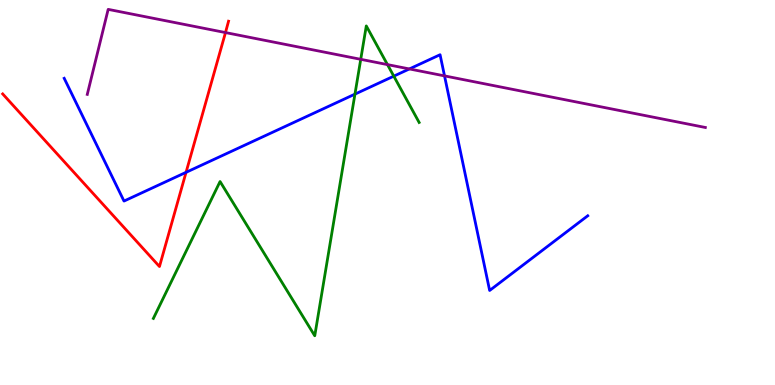[{'lines': ['blue', 'red'], 'intersections': [{'x': 2.4, 'y': 5.52}]}, {'lines': ['green', 'red'], 'intersections': []}, {'lines': ['purple', 'red'], 'intersections': [{'x': 2.91, 'y': 9.15}]}, {'lines': ['blue', 'green'], 'intersections': [{'x': 4.58, 'y': 7.55}, {'x': 5.08, 'y': 8.02}]}, {'lines': ['blue', 'purple'], 'intersections': [{'x': 5.28, 'y': 8.21}, {'x': 5.74, 'y': 8.03}]}, {'lines': ['green', 'purple'], 'intersections': [{'x': 4.65, 'y': 8.46}, {'x': 5.0, 'y': 8.32}]}]